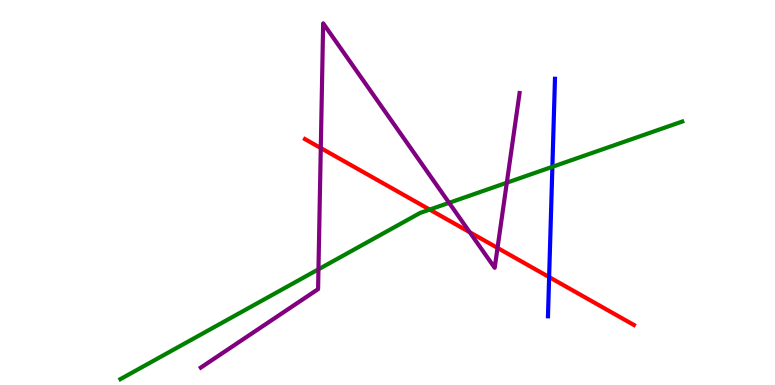[{'lines': ['blue', 'red'], 'intersections': [{'x': 7.09, 'y': 2.8}]}, {'lines': ['green', 'red'], 'intersections': [{'x': 5.54, 'y': 4.56}]}, {'lines': ['purple', 'red'], 'intersections': [{'x': 4.14, 'y': 6.15}, {'x': 6.06, 'y': 3.97}, {'x': 6.42, 'y': 3.56}]}, {'lines': ['blue', 'green'], 'intersections': [{'x': 7.13, 'y': 5.67}]}, {'lines': ['blue', 'purple'], 'intersections': []}, {'lines': ['green', 'purple'], 'intersections': [{'x': 4.11, 'y': 3.0}, {'x': 5.79, 'y': 4.73}, {'x': 6.54, 'y': 5.25}]}]